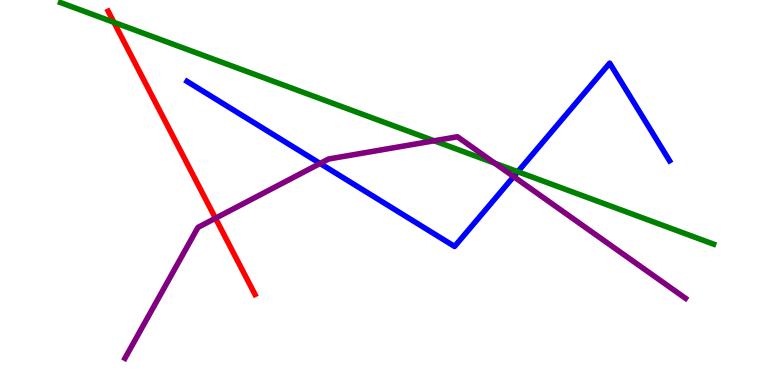[{'lines': ['blue', 'red'], 'intersections': []}, {'lines': ['green', 'red'], 'intersections': [{'x': 1.47, 'y': 9.42}]}, {'lines': ['purple', 'red'], 'intersections': [{'x': 2.78, 'y': 4.33}]}, {'lines': ['blue', 'green'], 'intersections': [{'x': 6.68, 'y': 5.54}]}, {'lines': ['blue', 'purple'], 'intersections': [{'x': 4.13, 'y': 5.75}, {'x': 6.63, 'y': 5.41}]}, {'lines': ['green', 'purple'], 'intersections': [{'x': 5.6, 'y': 6.34}, {'x': 6.38, 'y': 5.76}]}]